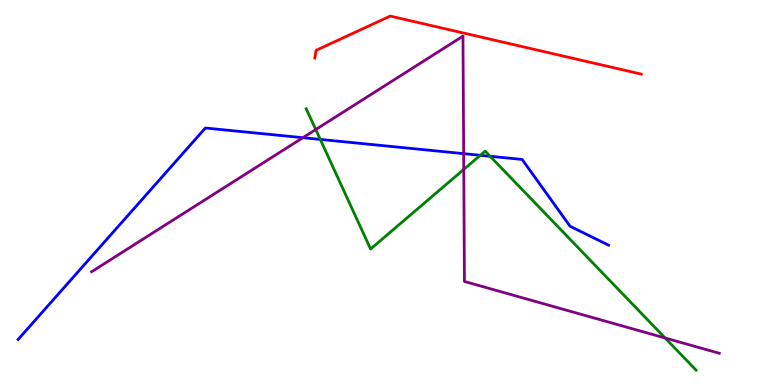[{'lines': ['blue', 'red'], 'intersections': []}, {'lines': ['green', 'red'], 'intersections': []}, {'lines': ['purple', 'red'], 'intersections': []}, {'lines': ['blue', 'green'], 'intersections': [{'x': 4.13, 'y': 6.38}, {'x': 6.2, 'y': 5.97}, {'x': 6.32, 'y': 5.94}]}, {'lines': ['blue', 'purple'], 'intersections': [{'x': 3.91, 'y': 6.42}, {'x': 5.98, 'y': 6.01}]}, {'lines': ['green', 'purple'], 'intersections': [{'x': 4.07, 'y': 6.64}, {'x': 5.98, 'y': 5.6}, {'x': 8.58, 'y': 1.22}]}]